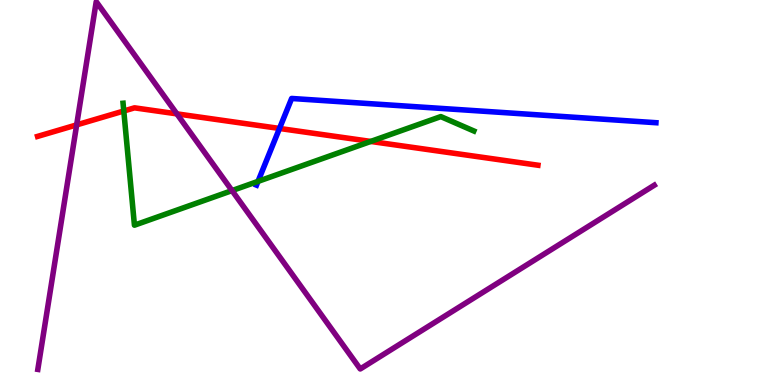[{'lines': ['blue', 'red'], 'intersections': [{'x': 3.61, 'y': 6.66}]}, {'lines': ['green', 'red'], 'intersections': [{'x': 1.6, 'y': 7.12}, {'x': 4.78, 'y': 6.33}]}, {'lines': ['purple', 'red'], 'intersections': [{'x': 0.989, 'y': 6.76}, {'x': 2.28, 'y': 7.04}]}, {'lines': ['blue', 'green'], 'intersections': [{'x': 3.33, 'y': 5.29}]}, {'lines': ['blue', 'purple'], 'intersections': []}, {'lines': ['green', 'purple'], 'intersections': [{'x': 2.99, 'y': 5.05}]}]